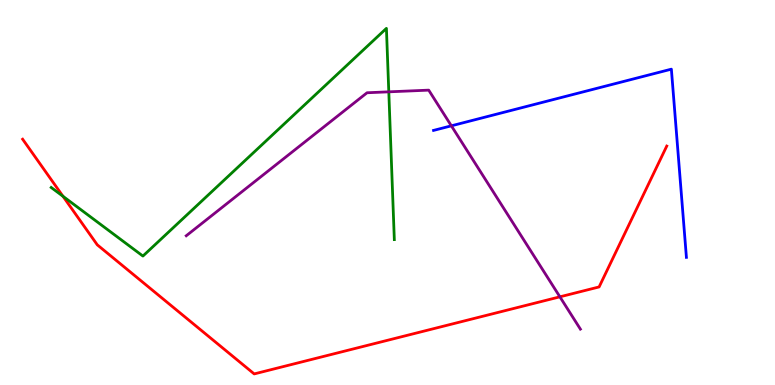[{'lines': ['blue', 'red'], 'intersections': []}, {'lines': ['green', 'red'], 'intersections': [{'x': 0.813, 'y': 4.9}]}, {'lines': ['purple', 'red'], 'intersections': [{'x': 7.22, 'y': 2.29}]}, {'lines': ['blue', 'green'], 'intersections': []}, {'lines': ['blue', 'purple'], 'intersections': [{'x': 5.82, 'y': 6.73}]}, {'lines': ['green', 'purple'], 'intersections': [{'x': 5.02, 'y': 7.61}]}]